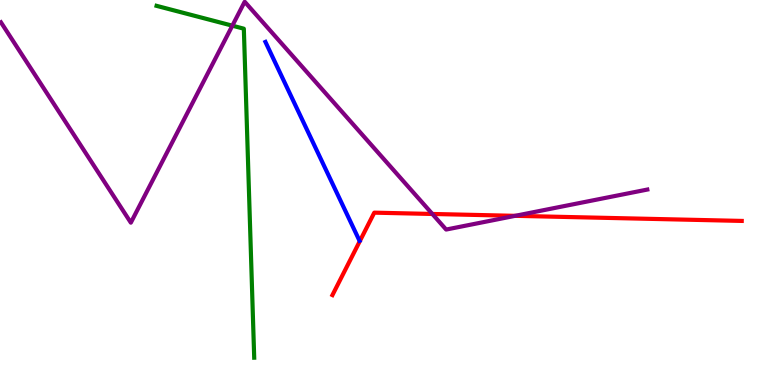[{'lines': ['blue', 'red'], 'intersections': []}, {'lines': ['green', 'red'], 'intersections': []}, {'lines': ['purple', 'red'], 'intersections': [{'x': 5.58, 'y': 4.44}, {'x': 6.65, 'y': 4.39}]}, {'lines': ['blue', 'green'], 'intersections': []}, {'lines': ['blue', 'purple'], 'intersections': []}, {'lines': ['green', 'purple'], 'intersections': [{'x': 3.0, 'y': 9.33}]}]